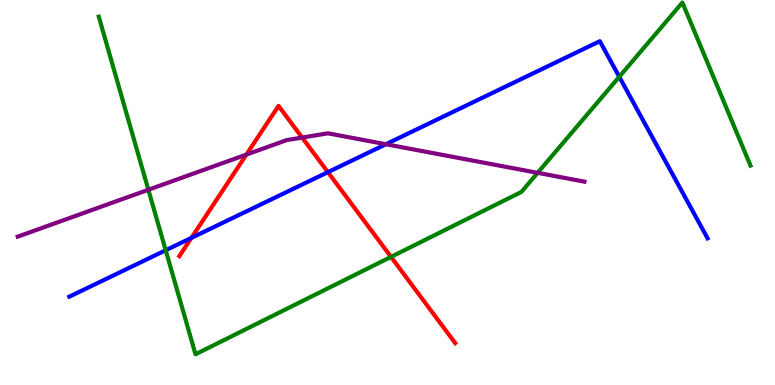[{'lines': ['blue', 'red'], 'intersections': [{'x': 2.47, 'y': 3.82}, {'x': 4.23, 'y': 5.53}]}, {'lines': ['green', 'red'], 'intersections': [{'x': 5.05, 'y': 3.33}]}, {'lines': ['purple', 'red'], 'intersections': [{'x': 3.18, 'y': 5.98}, {'x': 3.9, 'y': 6.43}]}, {'lines': ['blue', 'green'], 'intersections': [{'x': 2.14, 'y': 3.5}, {'x': 7.99, 'y': 8.01}]}, {'lines': ['blue', 'purple'], 'intersections': [{'x': 4.98, 'y': 6.25}]}, {'lines': ['green', 'purple'], 'intersections': [{'x': 1.91, 'y': 5.07}, {'x': 6.94, 'y': 5.51}]}]